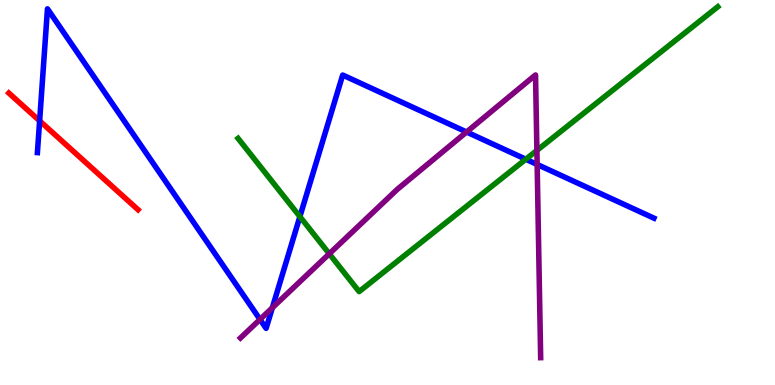[{'lines': ['blue', 'red'], 'intersections': [{'x': 0.511, 'y': 6.86}]}, {'lines': ['green', 'red'], 'intersections': []}, {'lines': ['purple', 'red'], 'intersections': []}, {'lines': ['blue', 'green'], 'intersections': [{'x': 3.87, 'y': 4.37}, {'x': 6.78, 'y': 5.86}]}, {'lines': ['blue', 'purple'], 'intersections': [{'x': 3.35, 'y': 1.7}, {'x': 3.51, 'y': 2.01}, {'x': 6.02, 'y': 6.57}, {'x': 6.93, 'y': 5.73}]}, {'lines': ['green', 'purple'], 'intersections': [{'x': 4.25, 'y': 3.41}, {'x': 6.93, 'y': 6.09}]}]